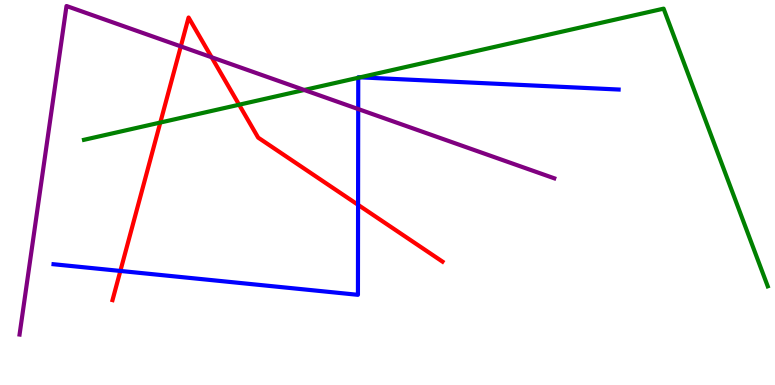[{'lines': ['blue', 'red'], 'intersections': [{'x': 1.55, 'y': 2.96}, {'x': 4.62, 'y': 4.68}]}, {'lines': ['green', 'red'], 'intersections': [{'x': 2.07, 'y': 6.82}, {'x': 3.09, 'y': 7.28}]}, {'lines': ['purple', 'red'], 'intersections': [{'x': 2.33, 'y': 8.8}, {'x': 2.73, 'y': 8.51}]}, {'lines': ['blue', 'green'], 'intersections': [{'x': 4.62, 'y': 7.98}, {'x': 4.65, 'y': 7.99}]}, {'lines': ['blue', 'purple'], 'intersections': [{'x': 4.62, 'y': 7.17}]}, {'lines': ['green', 'purple'], 'intersections': [{'x': 3.93, 'y': 7.66}]}]